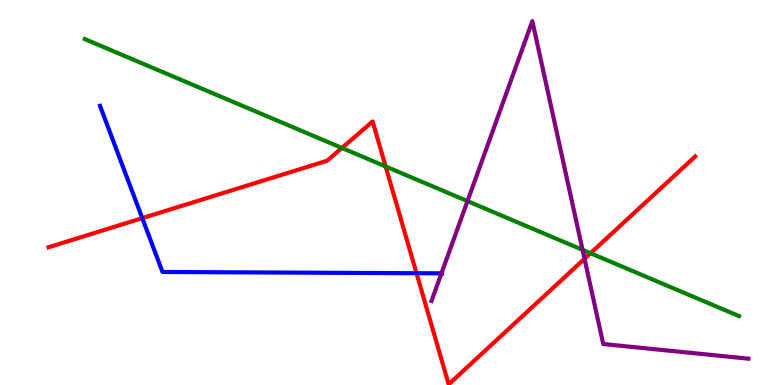[{'lines': ['blue', 'red'], 'intersections': [{'x': 1.84, 'y': 4.33}, {'x': 5.37, 'y': 2.9}]}, {'lines': ['green', 'red'], 'intersections': [{'x': 4.41, 'y': 6.16}, {'x': 4.98, 'y': 5.68}, {'x': 7.62, 'y': 3.42}]}, {'lines': ['purple', 'red'], 'intersections': [{'x': 7.54, 'y': 3.28}]}, {'lines': ['blue', 'green'], 'intersections': []}, {'lines': ['blue', 'purple'], 'intersections': [{'x': 5.7, 'y': 2.9}]}, {'lines': ['green', 'purple'], 'intersections': [{'x': 6.03, 'y': 4.78}, {'x': 7.52, 'y': 3.51}]}]